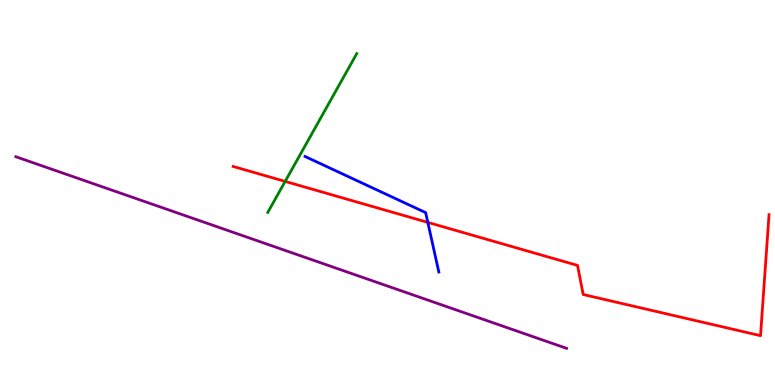[{'lines': ['blue', 'red'], 'intersections': [{'x': 5.52, 'y': 4.22}]}, {'lines': ['green', 'red'], 'intersections': [{'x': 3.68, 'y': 5.29}]}, {'lines': ['purple', 'red'], 'intersections': []}, {'lines': ['blue', 'green'], 'intersections': []}, {'lines': ['blue', 'purple'], 'intersections': []}, {'lines': ['green', 'purple'], 'intersections': []}]